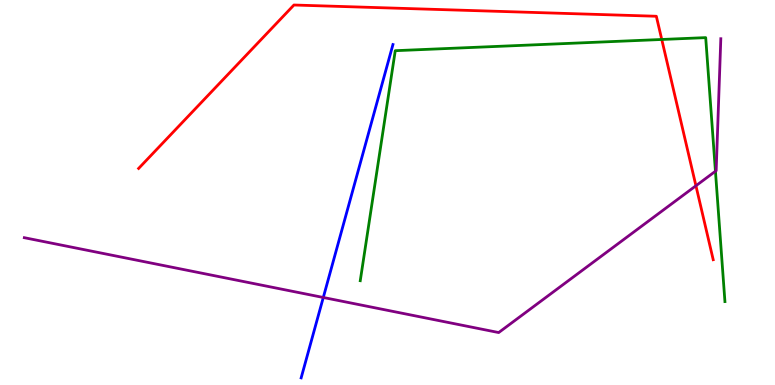[{'lines': ['blue', 'red'], 'intersections': []}, {'lines': ['green', 'red'], 'intersections': [{'x': 8.54, 'y': 8.97}]}, {'lines': ['purple', 'red'], 'intersections': [{'x': 8.98, 'y': 5.18}]}, {'lines': ['blue', 'green'], 'intersections': []}, {'lines': ['blue', 'purple'], 'intersections': [{'x': 4.17, 'y': 2.27}]}, {'lines': ['green', 'purple'], 'intersections': [{'x': 9.23, 'y': 5.55}]}]